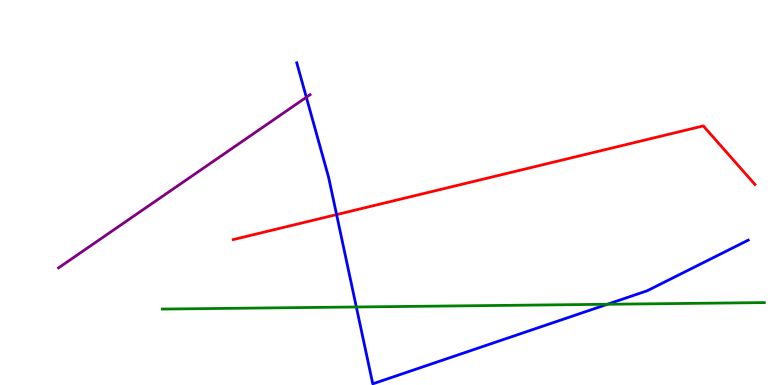[{'lines': ['blue', 'red'], 'intersections': [{'x': 4.34, 'y': 4.43}]}, {'lines': ['green', 'red'], 'intersections': []}, {'lines': ['purple', 'red'], 'intersections': []}, {'lines': ['blue', 'green'], 'intersections': [{'x': 4.6, 'y': 2.03}, {'x': 7.84, 'y': 2.1}]}, {'lines': ['blue', 'purple'], 'intersections': [{'x': 3.95, 'y': 7.47}]}, {'lines': ['green', 'purple'], 'intersections': []}]